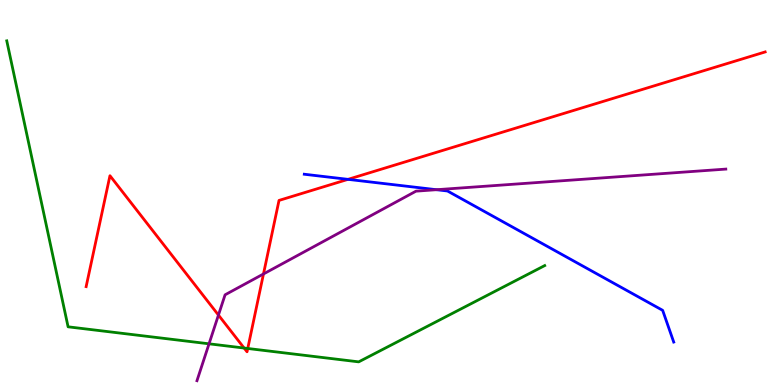[{'lines': ['blue', 'red'], 'intersections': [{'x': 4.49, 'y': 5.34}]}, {'lines': ['green', 'red'], 'intersections': [{'x': 3.15, 'y': 0.96}, {'x': 3.2, 'y': 0.949}]}, {'lines': ['purple', 'red'], 'intersections': [{'x': 2.82, 'y': 1.82}, {'x': 3.4, 'y': 2.88}]}, {'lines': ['blue', 'green'], 'intersections': []}, {'lines': ['blue', 'purple'], 'intersections': [{'x': 5.63, 'y': 5.07}]}, {'lines': ['green', 'purple'], 'intersections': [{'x': 2.7, 'y': 1.07}]}]